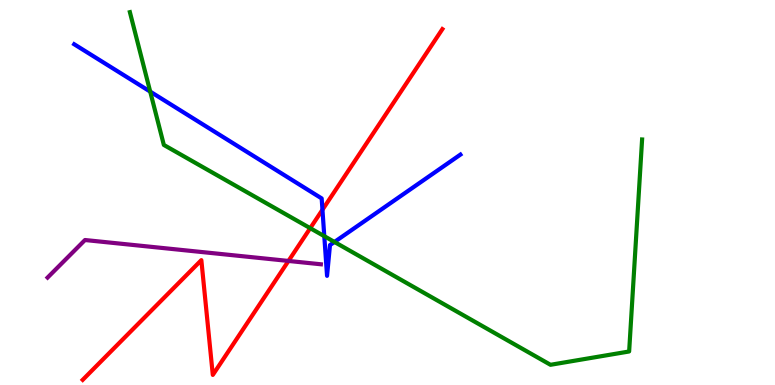[{'lines': ['blue', 'red'], 'intersections': [{'x': 4.16, 'y': 4.55}]}, {'lines': ['green', 'red'], 'intersections': [{'x': 4.0, 'y': 4.07}]}, {'lines': ['purple', 'red'], 'intersections': [{'x': 3.72, 'y': 3.22}]}, {'lines': ['blue', 'green'], 'intersections': [{'x': 1.94, 'y': 7.62}, {'x': 4.18, 'y': 3.87}, {'x': 4.32, 'y': 3.72}]}, {'lines': ['blue', 'purple'], 'intersections': []}, {'lines': ['green', 'purple'], 'intersections': []}]